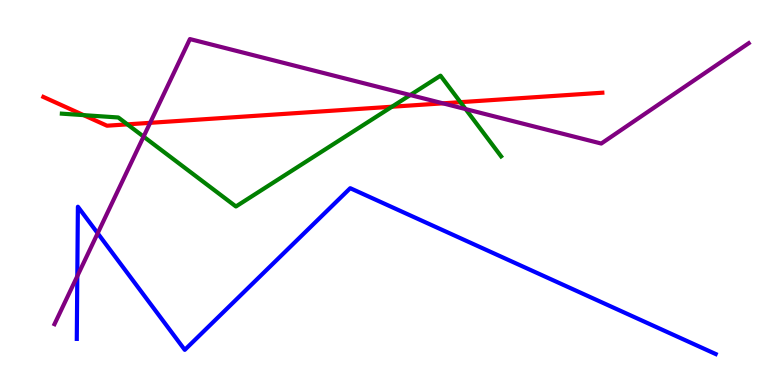[{'lines': ['blue', 'red'], 'intersections': []}, {'lines': ['green', 'red'], 'intersections': [{'x': 1.08, 'y': 7.01}, {'x': 1.64, 'y': 6.77}, {'x': 5.06, 'y': 7.23}, {'x': 5.94, 'y': 7.35}]}, {'lines': ['purple', 'red'], 'intersections': [{'x': 1.94, 'y': 6.81}, {'x': 5.72, 'y': 7.32}]}, {'lines': ['blue', 'green'], 'intersections': []}, {'lines': ['blue', 'purple'], 'intersections': [{'x': 0.997, 'y': 2.83}, {'x': 1.26, 'y': 3.94}]}, {'lines': ['green', 'purple'], 'intersections': [{'x': 1.85, 'y': 6.45}, {'x': 5.29, 'y': 7.53}, {'x': 6.01, 'y': 7.17}]}]